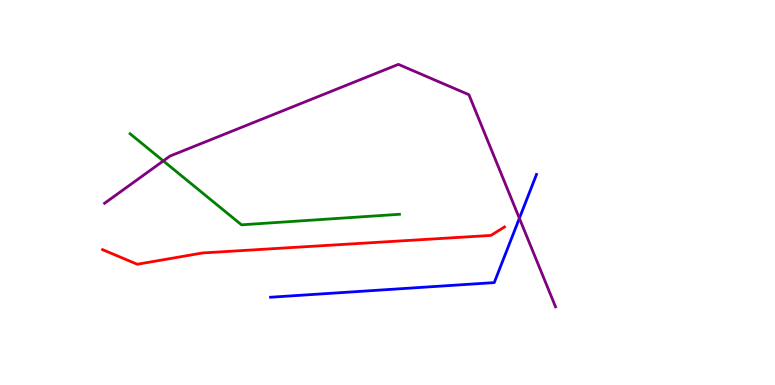[{'lines': ['blue', 'red'], 'intersections': []}, {'lines': ['green', 'red'], 'intersections': []}, {'lines': ['purple', 'red'], 'intersections': []}, {'lines': ['blue', 'green'], 'intersections': []}, {'lines': ['blue', 'purple'], 'intersections': [{'x': 6.7, 'y': 4.33}]}, {'lines': ['green', 'purple'], 'intersections': [{'x': 2.11, 'y': 5.82}]}]